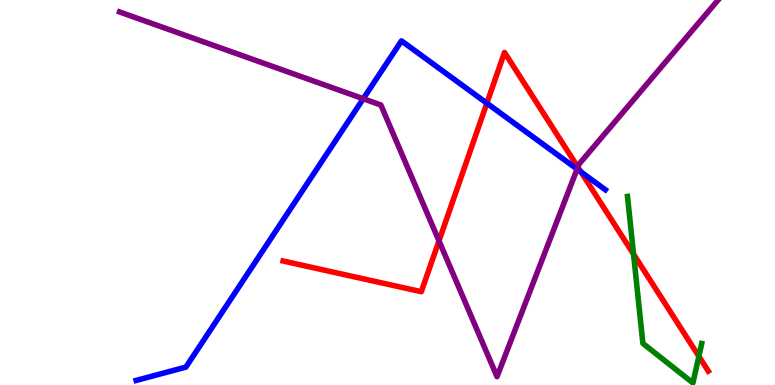[{'lines': ['blue', 'red'], 'intersections': [{'x': 6.28, 'y': 7.32}, {'x': 7.5, 'y': 5.54}]}, {'lines': ['green', 'red'], 'intersections': [{'x': 8.17, 'y': 3.4}, {'x': 9.02, 'y': 0.745}]}, {'lines': ['purple', 'red'], 'intersections': [{'x': 5.66, 'y': 3.74}, {'x': 7.46, 'y': 5.66}]}, {'lines': ['blue', 'green'], 'intersections': []}, {'lines': ['blue', 'purple'], 'intersections': [{'x': 4.69, 'y': 7.44}, {'x': 7.45, 'y': 5.61}]}, {'lines': ['green', 'purple'], 'intersections': []}]